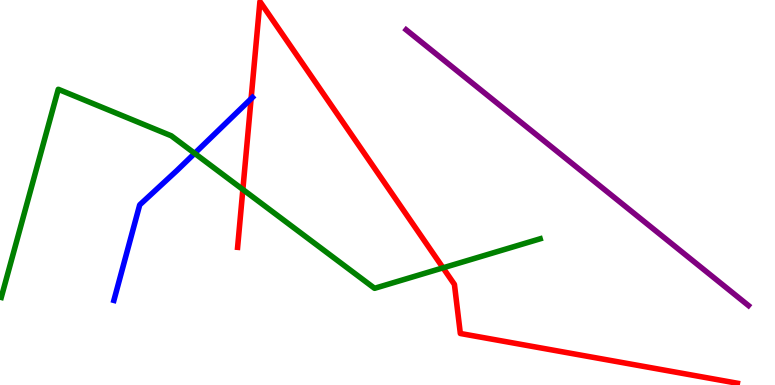[{'lines': ['blue', 'red'], 'intersections': [{'x': 3.24, 'y': 7.44}]}, {'lines': ['green', 'red'], 'intersections': [{'x': 3.13, 'y': 5.08}, {'x': 5.72, 'y': 3.04}]}, {'lines': ['purple', 'red'], 'intersections': []}, {'lines': ['blue', 'green'], 'intersections': [{'x': 2.51, 'y': 6.02}]}, {'lines': ['blue', 'purple'], 'intersections': []}, {'lines': ['green', 'purple'], 'intersections': []}]